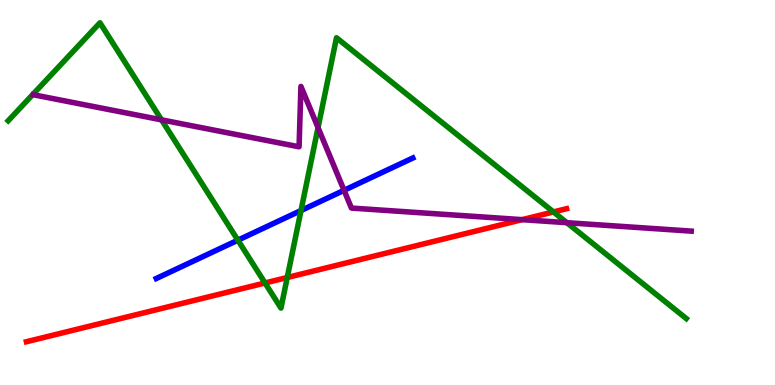[{'lines': ['blue', 'red'], 'intersections': []}, {'lines': ['green', 'red'], 'intersections': [{'x': 3.42, 'y': 2.65}, {'x': 3.71, 'y': 2.79}, {'x': 7.14, 'y': 4.5}]}, {'lines': ['purple', 'red'], 'intersections': [{'x': 6.74, 'y': 4.29}]}, {'lines': ['blue', 'green'], 'intersections': [{'x': 3.07, 'y': 3.76}, {'x': 3.88, 'y': 4.53}]}, {'lines': ['blue', 'purple'], 'intersections': [{'x': 4.44, 'y': 5.06}]}, {'lines': ['green', 'purple'], 'intersections': [{'x': 2.08, 'y': 6.89}, {'x': 4.1, 'y': 6.68}, {'x': 7.31, 'y': 4.22}]}]